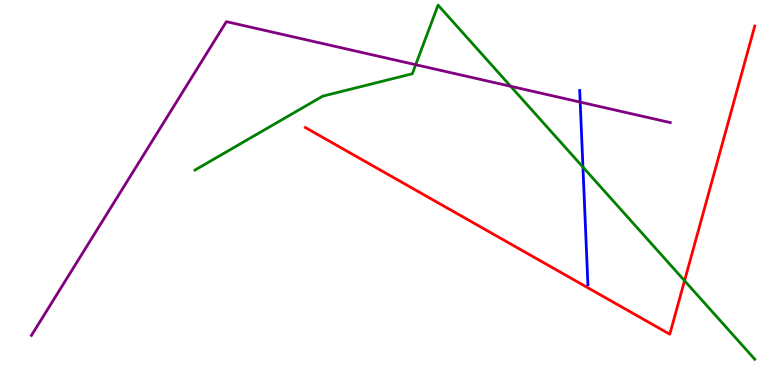[{'lines': ['blue', 'red'], 'intersections': []}, {'lines': ['green', 'red'], 'intersections': [{'x': 8.83, 'y': 2.71}]}, {'lines': ['purple', 'red'], 'intersections': []}, {'lines': ['blue', 'green'], 'intersections': [{'x': 7.52, 'y': 5.66}]}, {'lines': ['blue', 'purple'], 'intersections': [{'x': 7.49, 'y': 7.35}]}, {'lines': ['green', 'purple'], 'intersections': [{'x': 5.36, 'y': 8.32}, {'x': 6.59, 'y': 7.76}]}]